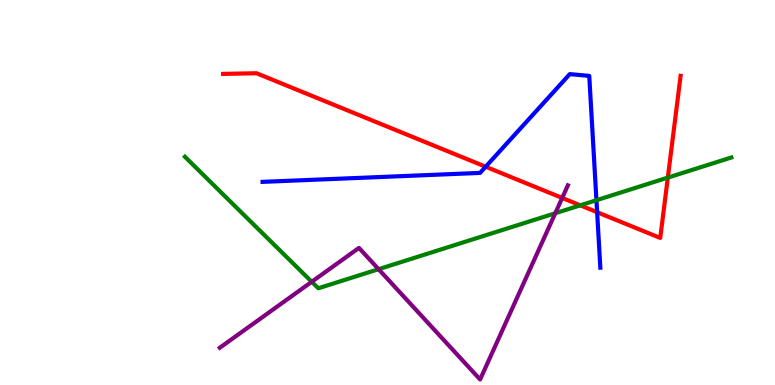[{'lines': ['blue', 'red'], 'intersections': [{'x': 6.27, 'y': 5.67}, {'x': 7.71, 'y': 4.49}]}, {'lines': ['green', 'red'], 'intersections': [{'x': 7.49, 'y': 4.67}, {'x': 8.62, 'y': 5.39}]}, {'lines': ['purple', 'red'], 'intersections': [{'x': 7.25, 'y': 4.86}]}, {'lines': ['blue', 'green'], 'intersections': [{'x': 7.7, 'y': 4.8}]}, {'lines': ['blue', 'purple'], 'intersections': []}, {'lines': ['green', 'purple'], 'intersections': [{'x': 4.02, 'y': 2.68}, {'x': 4.88, 'y': 3.01}, {'x': 7.16, 'y': 4.46}]}]